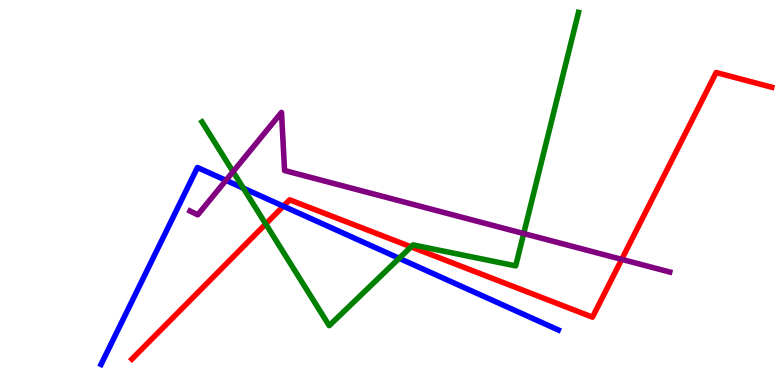[{'lines': ['blue', 'red'], 'intersections': [{'x': 3.66, 'y': 4.64}]}, {'lines': ['green', 'red'], 'intersections': [{'x': 3.43, 'y': 4.18}, {'x': 5.3, 'y': 3.59}]}, {'lines': ['purple', 'red'], 'intersections': [{'x': 8.02, 'y': 3.26}]}, {'lines': ['blue', 'green'], 'intersections': [{'x': 3.14, 'y': 5.11}, {'x': 5.15, 'y': 3.29}]}, {'lines': ['blue', 'purple'], 'intersections': [{'x': 2.92, 'y': 5.32}]}, {'lines': ['green', 'purple'], 'intersections': [{'x': 3.01, 'y': 5.54}, {'x': 6.76, 'y': 3.93}]}]